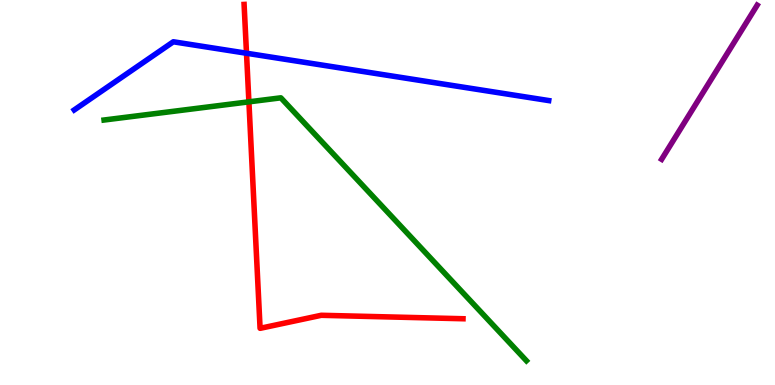[{'lines': ['blue', 'red'], 'intersections': [{'x': 3.18, 'y': 8.62}]}, {'lines': ['green', 'red'], 'intersections': [{'x': 3.21, 'y': 7.35}]}, {'lines': ['purple', 'red'], 'intersections': []}, {'lines': ['blue', 'green'], 'intersections': []}, {'lines': ['blue', 'purple'], 'intersections': []}, {'lines': ['green', 'purple'], 'intersections': []}]